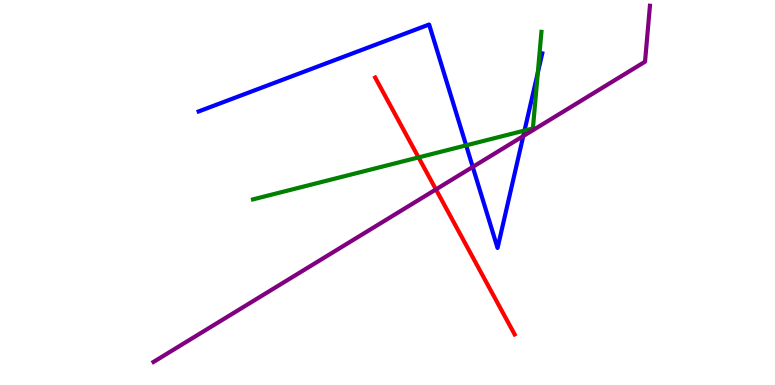[{'lines': ['blue', 'red'], 'intersections': []}, {'lines': ['green', 'red'], 'intersections': [{'x': 5.4, 'y': 5.91}]}, {'lines': ['purple', 'red'], 'intersections': [{'x': 5.62, 'y': 5.08}]}, {'lines': ['blue', 'green'], 'intersections': [{'x': 6.01, 'y': 6.22}, {'x': 6.77, 'y': 6.61}, {'x': 6.94, 'y': 8.11}]}, {'lines': ['blue', 'purple'], 'intersections': [{'x': 6.1, 'y': 5.66}, {'x': 6.75, 'y': 6.47}]}, {'lines': ['green', 'purple'], 'intersections': []}]